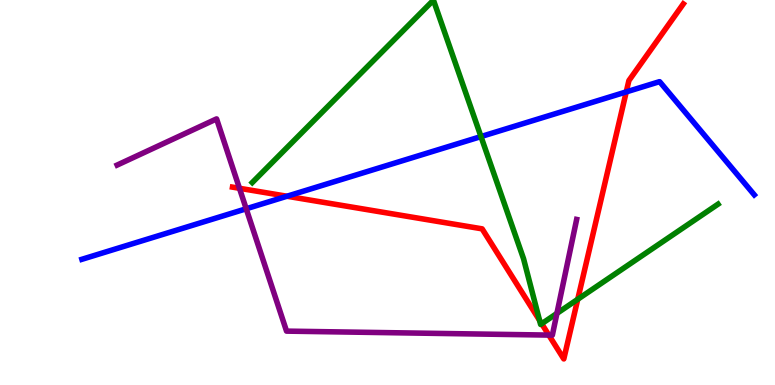[{'lines': ['blue', 'red'], 'intersections': [{'x': 3.7, 'y': 4.9}, {'x': 8.08, 'y': 7.61}]}, {'lines': ['green', 'red'], 'intersections': [{'x': 6.96, 'y': 1.68}, {'x': 6.99, 'y': 1.59}, {'x': 7.45, 'y': 2.23}]}, {'lines': ['purple', 'red'], 'intersections': [{'x': 3.09, 'y': 5.11}, {'x': 7.08, 'y': 1.3}]}, {'lines': ['blue', 'green'], 'intersections': [{'x': 6.21, 'y': 6.45}]}, {'lines': ['blue', 'purple'], 'intersections': [{'x': 3.18, 'y': 4.58}]}, {'lines': ['green', 'purple'], 'intersections': [{'x': 7.19, 'y': 1.86}]}]